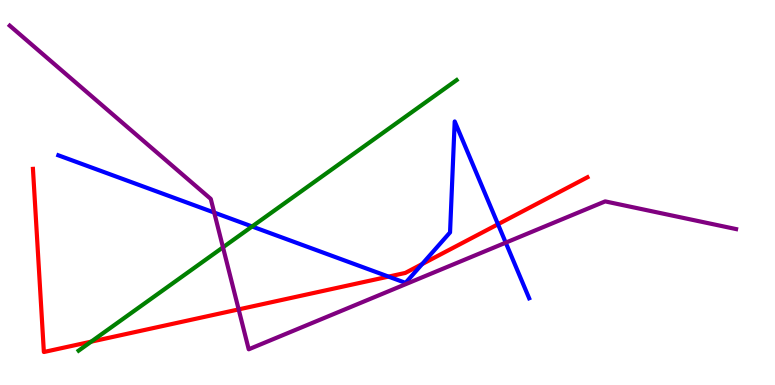[{'lines': ['blue', 'red'], 'intersections': [{'x': 5.01, 'y': 2.82}, {'x': 5.45, 'y': 3.14}, {'x': 6.43, 'y': 4.18}]}, {'lines': ['green', 'red'], 'intersections': [{'x': 1.18, 'y': 1.13}]}, {'lines': ['purple', 'red'], 'intersections': [{'x': 3.08, 'y': 1.96}]}, {'lines': ['blue', 'green'], 'intersections': [{'x': 3.25, 'y': 4.12}]}, {'lines': ['blue', 'purple'], 'intersections': [{'x': 2.76, 'y': 4.48}, {'x': 6.53, 'y': 3.7}]}, {'lines': ['green', 'purple'], 'intersections': [{'x': 2.88, 'y': 3.58}]}]